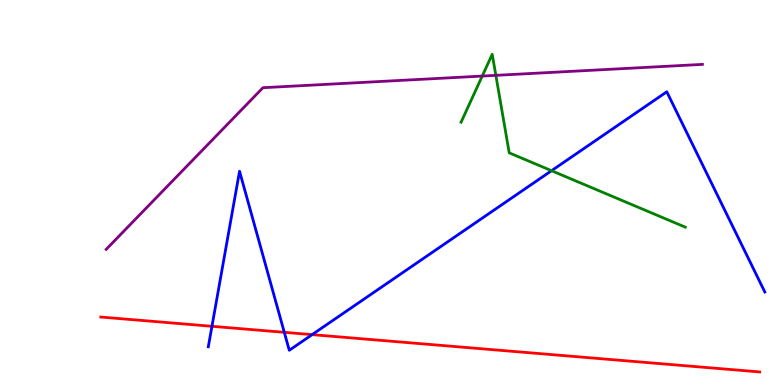[{'lines': ['blue', 'red'], 'intersections': [{'x': 2.73, 'y': 1.52}, {'x': 3.67, 'y': 1.37}, {'x': 4.03, 'y': 1.31}]}, {'lines': ['green', 'red'], 'intersections': []}, {'lines': ['purple', 'red'], 'intersections': []}, {'lines': ['blue', 'green'], 'intersections': [{'x': 7.12, 'y': 5.57}]}, {'lines': ['blue', 'purple'], 'intersections': []}, {'lines': ['green', 'purple'], 'intersections': [{'x': 6.22, 'y': 8.02}, {'x': 6.4, 'y': 8.04}]}]